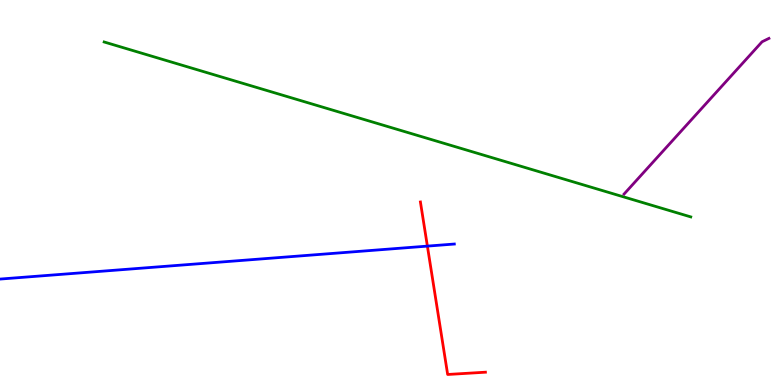[{'lines': ['blue', 'red'], 'intersections': [{'x': 5.51, 'y': 3.61}]}, {'lines': ['green', 'red'], 'intersections': []}, {'lines': ['purple', 'red'], 'intersections': []}, {'lines': ['blue', 'green'], 'intersections': []}, {'lines': ['blue', 'purple'], 'intersections': []}, {'lines': ['green', 'purple'], 'intersections': []}]